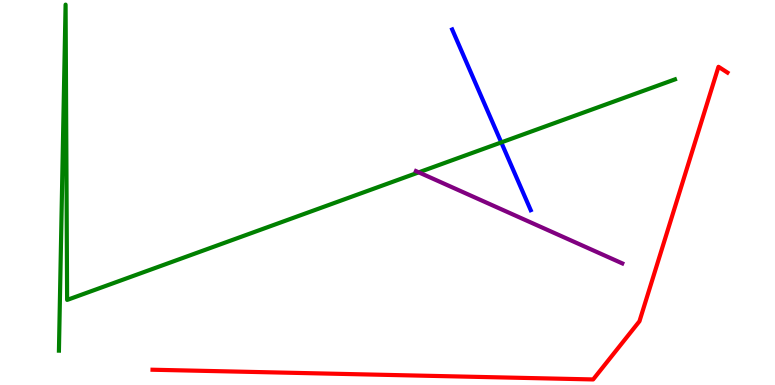[{'lines': ['blue', 'red'], 'intersections': []}, {'lines': ['green', 'red'], 'intersections': []}, {'lines': ['purple', 'red'], 'intersections': []}, {'lines': ['blue', 'green'], 'intersections': [{'x': 6.47, 'y': 6.3}]}, {'lines': ['blue', 'purple'], 'intersections': []}, {'lines': ['green', 'purple'], 'intersections': [{'x': 5.4, 'y': 5.52}]}]